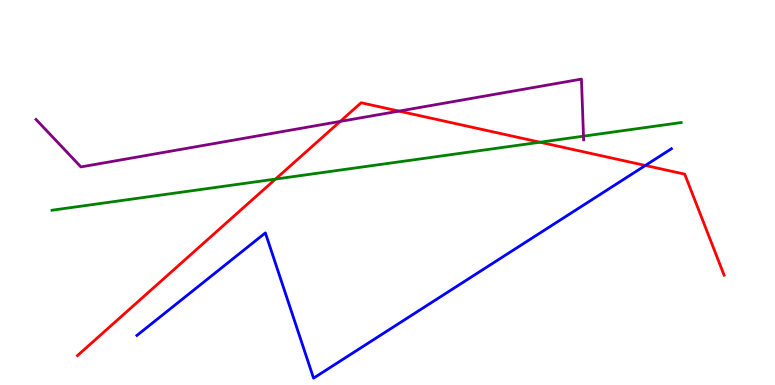[{'lines': ['blue', 'red'], 'intersections': [{'x': 8.33, 'y': 5.7}]}, {'lines': ['green', 'red'], 'intersections': [{'x': 3.56, 'y': 5.35}, {'x': 6.97, 'y': 6.31}]}, {'lines': ['purple', 'red'], 'intersections': [{'x': 4.39, 'y': 6.85}, {'x': 5.15, 'y': 7.11}]}, {'lines': ['blue', 'green'], 'intersections': []}, {'lines': ['blue', 'purple'], 'intersections': []}, {'lines': ['green', 'purple'], 'intersections': [{'x': 7.53, 'y': 6.46}]}]